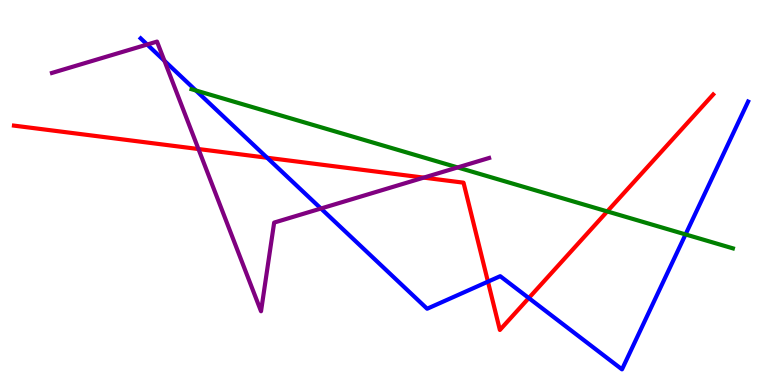[{'lines': ['blue', 'red'], 'intersections': [{'x': 3.45, 'y': 5.9}, {'x': 6.3, 'y': 2.68}, {'x': 6.82, 'y': 2.26}]}, {'lines': ['green', 'red'], 'intersections': [{'x': 7.84, 'y': 4.51}]}, {'lines': ['purple', 'red'], 'intersections': [{'x': 2.56, 'y': 6.13}, {'x': 5.47, 'y': 5.39}]}, {'lines': ['blue', 'green'], 'intersections': [{'x': 2.53, 'y': 7.65}, {'x': 8.85, 'y': 3.91}]}, {'lines': ['blue', 'purple'], 'intersections': [{'x': 1.9, 'y': 8.84}, {'x': 2.12, 'y': 8.42}, {'x': 4.14, 'y': 4.58}]}, {'lines': ['green', 'purple'], 'intersections': [{'x': 5.9, 'y': 5.65}]}]